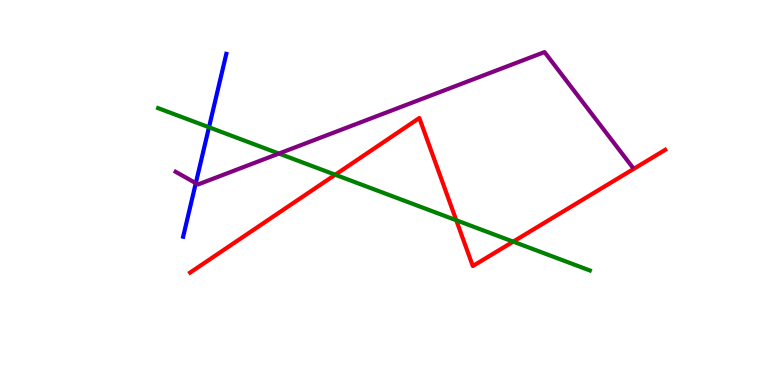[{'lines': ['blue', 'red'], 'intersections': []}, {'lines': ['green', 'red'], 'intersections': [{'x': 4.33, 'y': 5.46}, {'x': 5.89, 'y': 4.28}, {'x': 6.62, 'y': 3.72}]}, {'lines': ['purple', 'red'], 'intersections': []}, {'lines': ['blue', 'green'], 'intersections': [{'x': 2.7, 'y': 6.69}]}, {'lines': ['blue', 'purple'], 'intersections': [{'x': 2.53, 'y': 5.24}]}, {'lines': ['green', 'purple'], 'intersections': [{'x': 3.6, 'y': 6.01}]}]